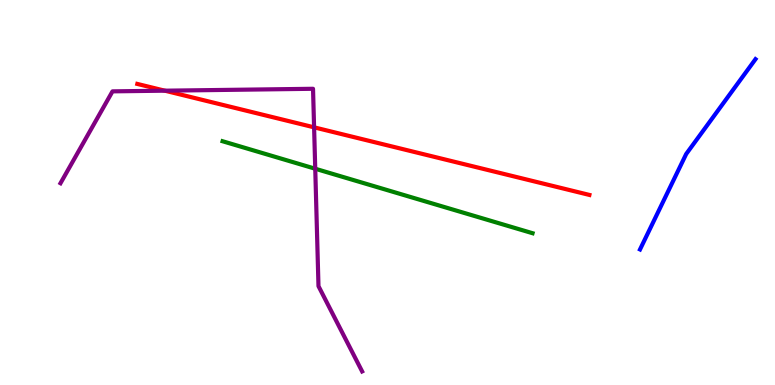[{'lines': ['blue', 'red'], 'intersections': []}, {'lines': ['green', 'red'], 'intersections': []}, {'lines': ['purple', 'red'], 'intersections': [{'x': 2.13, 'y': 7.64}, {'x': 4.05, 'y': 6.69}]}, {'lines': ['blue', 'green'], 'intersections': []}, {'lines': ['blue', 'purple'], 'intersections': []}, {'lines': ['green', 'purple'], 'intersections': [{'x': 4.07, 'y': 5.62}]}]